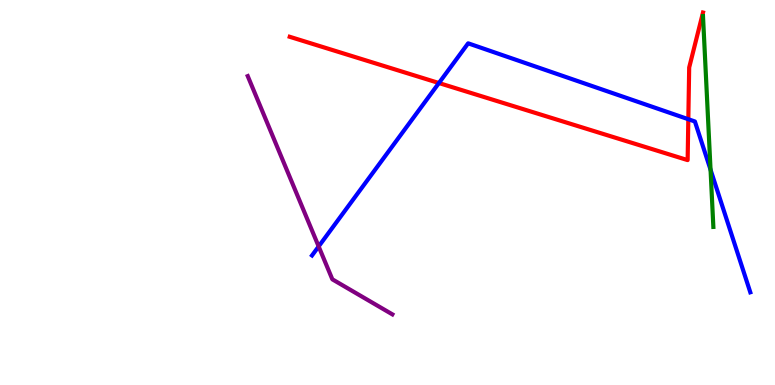[{'lines': ['blue', 'red'], 'intersections': [{'x': 5.66, 'y': 7.84}, {'x': 8.88, 'y': 6.9}]}, {'lines': ['green', 'red'], 'intersections': []}, {'lines': ['purple', 'red'], 'intersections': []}, {'lines': ['blue', 'green'], 'intersections': [{'x': 9.17, 'y': 5.59}]}, {'lines': ['blue', 'purple'], 'intersections': [{'x': 4.11, 'y': 3.6}]}, {'lines': ['green', 'purple'], 'intersections': []}]